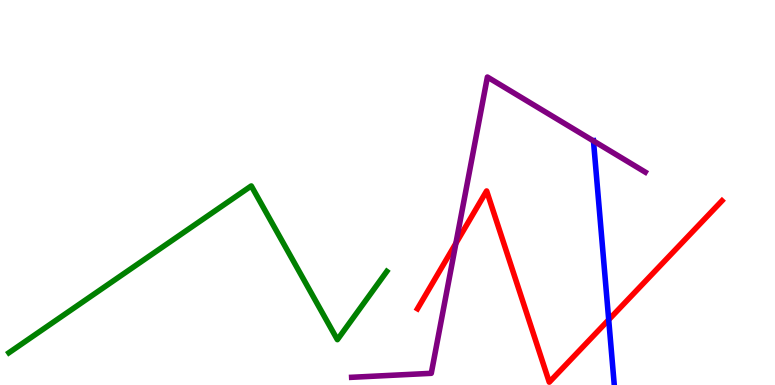[{'lines': ['blue', 'red'], 'intersections': [{'x': 7.85, 'y': 1.69}]}, {'lines': ['green', 'red'], 'intersections': []}, {'lines': ['purple', 'red'], 'intersections': [{'x': 5.88, 'y': 3.68}]}, {'lines': ['blue', 'green'], 'intersections': []}, {'lines': ['blue', 'purple'], 'intersections': [{'x': 7.66, 'y': 6.34}]}, {'lines': ['green', 'purple'], 'intersections': []}]